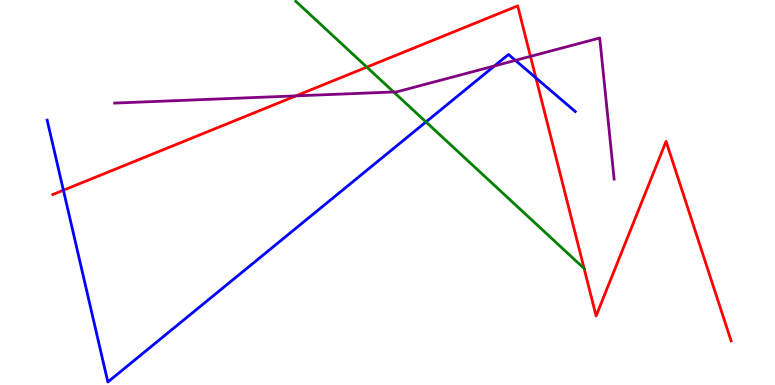[{'lines': ['blue', 'red'], 'intersections': [{'x': 0.818, 'y': 5.06}, {'x': 6.91, 'y': 7.98}]}, {'lines': ['green', 'red'], 'intersections': [{'x': 4.73, 'y': 8.26}, {'x': 7.54, 'y': 3.03}]}, {'lines': ['purple', 'red'], 'intersections': [{'x': 3.82, 'y': 7.51}, {'x': 6.84, 'y': 8.54}]}, {'lines': ['blue', 'green'], 'intersections': [{'x': 5.5, 'y': 6.83}]}, {'lines': ['blue', 'purple'], 'intersections': [{'x': 6.38, 'y': 8.29}, {'x': 6.65, 'y': 8.43}]}, {'lines': ['green', 'purple'], 'intersections': [{'x': 5.08, 'y': 7.61}]}]